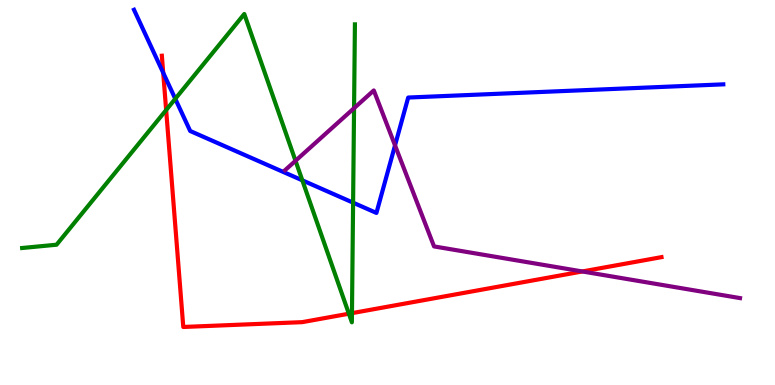[{'lines': ['blue', 'red'], 'intersections': [{'x': 2.11, 'y': 8.11}]}, {'lines': ['green', 'red'], 'intersections': [{'x': 2.14, 'y': 7.14}, {'x': 4.5, 'y': 1.85}, {'x': 4.54, 'y': 1.87}]}, {'lines': ['purple', 'red'], 'intersections': [{'x': 7.51, 'y': 2.95}]}, {'lines': ['blue', 'green'], 'intersections': [{'x': 2.26, 'y': 7.43}, {'x': 3.9, 'y': 5.32}, {'x': 4.56, 'y': 4.74}]}, {'lines': ['blue', 'purple'], 'intersections': [{'x': 5.1, 'y': 6.22}]}, {'lines': ['green', 'purple'], 'intersections': [{'x': 3.81, 'y': 5.82}, {'x': 4.57, 'y': 7.19}]}]